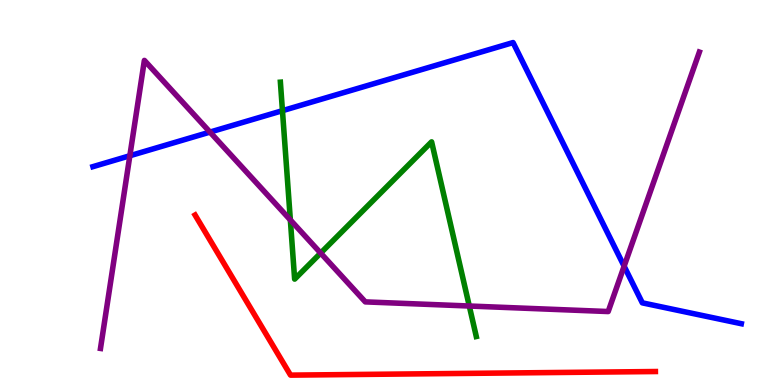[{'lines': ['blue', 'red'], 'intersections': []}, {'lines': ['green', 'red'], 'intersections': []}, {'lines': ['purple', 'red'], 'intersections': []}, {'lines': ['blue', 'green'], 'intersections': [{'x': 3.64, 'y': 7.13}]}, {'lines': ['blue', 'purple'], 'intersections': [{'x': 1.68, 'y': 5.95}, {'x': 2.71, 'y': 6.57}, {'x': 8.05, 'y': 3.09}]}, {'lines': ['green', 'purple'], 'intersections': [{'x': 3.75, 'y': 4.29}, {'x': 4.14, 'y': 3.43}, {'x': 6.06, 'y': 2.05}]}]